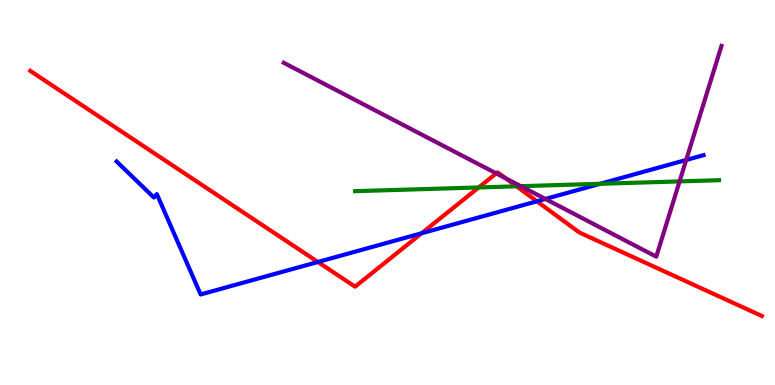[{'lines': ['blue', 'red'], 'intersections': [{'x': 4.1, 'y': 3.2}, {'x': 5.44, 'y': 3.94}, {'x': 6.93, 'y': 4.77}]}, {'lines': ['green', 'red'], 'intersections': [{'x': 6.18, 'y': 5.13}, {'x': 6.67, 'y': 5.16}]}, {'lines': ['purple', 'red'], 'intersections': [{'x': 6.4, 'y': 5.5}, {'x': 6.52, 'y': 5.37}]}, {'lines': ['blue', 'green'], 'intersections': [{'x': 7.74, 'y': 5.23}]}, {'lines': ['blue', 'purple'], 'intersections': [{'x': 7.04, 'y': 4.83}, {'x': 8.85, 'y': 5.85}]}, {'lines': ['green', 'purple'], 'intersections': [{'x': 6.72, 'y': 5.16}, {'x': 8.77, 'y': 5.29}]}]